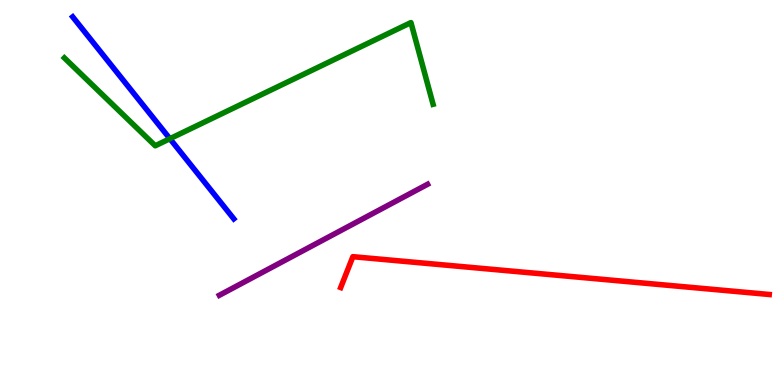[{'lines': ['blue', 'red'], 'intersections': []}, {'lines': ['green', 'red'], 'intersections': []}, {'lines': ['purple', 'red'], 'intersections': []}, {'lines': ['blue', 'green'], 'intersections': [{'x': 2.19, 'y': 6.4}]}, {'lines': ['blue', 'purple'], 'intersections': []}, {'lines': ['green', 'purple'], 'intersections': []}]